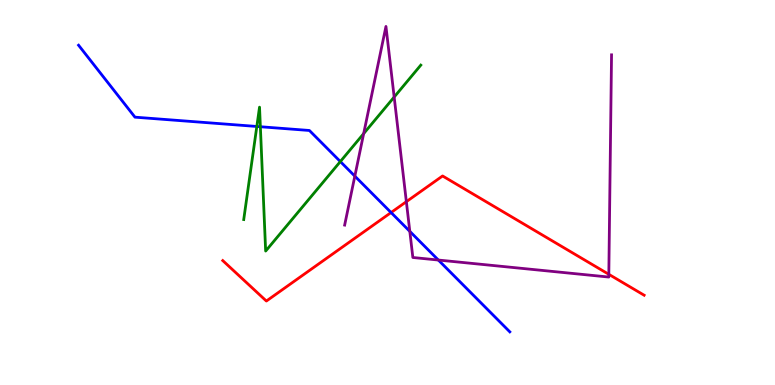[{'lines': ['blue', 'red'], 'intersections': [{'x': 5.05, 'y': 4.48}]}, {'lines': ['green', 'red'], 'intersections': []}, {'lines': ['purple', 'red'], 'intersections': [{'x': 5.24, 'y': 4.76}, {'x': 7.86, 'y': 2.87}]}, {'lines': ['blue', 'green'], 'intersections': [{'x': 3.31, 'y': 6.72}, {'x': 3.36, 'y': 6.71}, {'x': 4.39, 'y': 5.8}]}, {'lines': ['blue', 'purple'], 'intersections': [{'x': 4.58, 'y': 5.43}, {'x': 5.29, 'y': 3.99}, {'x': 5.66, 'y': 3.25}]}, {'lines': ['green', 'purple'], 'intersections': [{'x': 4.69, 'y': 6.53}, {'x': 5.09, 'y': 7.48}]}]